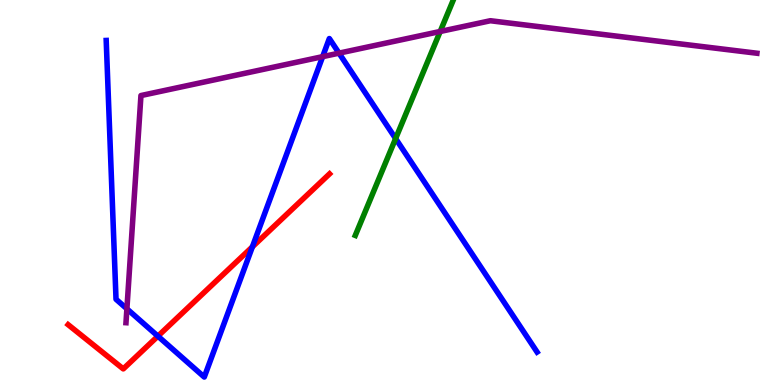[{'lines': ['blue', 'red'], 'intersections': [{'x': 2.04, 'y': 1.27}, {'x': 3.26, 'y': 3.59}]}, {'lines': ['green', 'red'], 'intersections': []}, {'lines': ['purple', 'red'], 'intersections': []}, {'lines': ['blue', 'green'], 'intersections': [{'x': 5.1, 'y': 6.4}]}, {'lines': ['blue', 'purple'], 'intersections': [{'x': 1.64, 'y': 1.98}, {'x': 4.16, 'y': 8.53}, {'x': 4.37, 'y': 8.62}]}, {'lines': ['green', 'purple'], 'intersections': [{'x': 5.68, 'y': 9.18}]}]